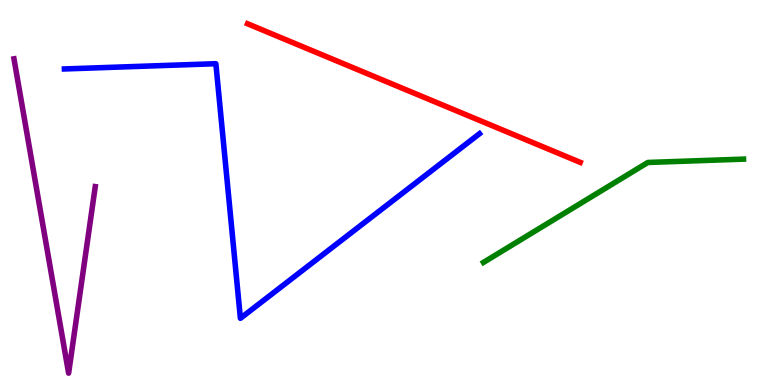[{'lines': ['blue', 'red'], 'intersections': []}, {'lines': ['green', 'red'], 'intersections': []}, {'lines': ['purple', 'red'], 'intersections': []}, {'lines': ['blue', 'green'], 'intersections': []}, {'lines': ['blue', 'purple'], 'intersections': []}, {'lines': ['green', 'purple'], 'intersections': []}]